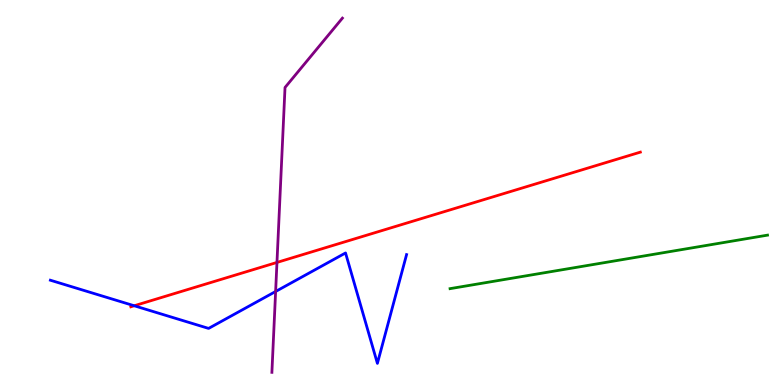[{'lines': ['blue', 'red'], 'intersections': [{'x': 1.73, 'y': 2.06}]}, {'lines': ['green', 'red'], 'intersections': []}, {'lines': ['purple', 'red'], 'intersections': [{'x': 3.57, 'y': 3.18}]}, {'lines': ['blue', 'green'], 'intersections': []}, {'lines': ['blue', 'purple'], 'intersections': [{'x': 3.56, 'y': 2.43}]}, {'lines': ['green', 'purple'], 'intersections': []}]